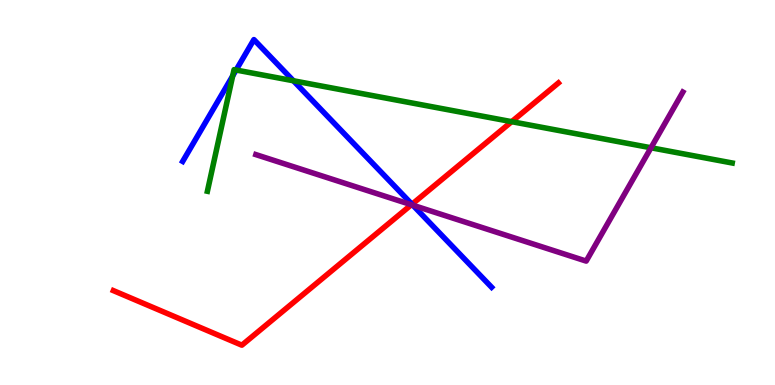[{'lines': ['blue', 'red'], 'intersections': [{'x': 5.32, 'y': 4.69}]}, {'lines': ['green', 'red'], 'intersections': [{'x': 6.6, 'y': 6.84}]}, {'lines': ['purple', 'red'], 'intersections': [{'x': 5.31, 'y': 4.68}]}, {'lines': ['blue', 'green'], 'intersections': [{'x': 3.0, 'y': 8.03}, {'x': 3.05, 'y': 8.18}, {'x': 3.79, 'y': 7.9}]}, {'lines': ['blue', 'purple'], 'intersections': [{'x': 5.33, 'y': 4.67}]}, {'lines': ['green', 'purple'], 'intersections': [{'x': 8.4, 'y': 6.16}]}]